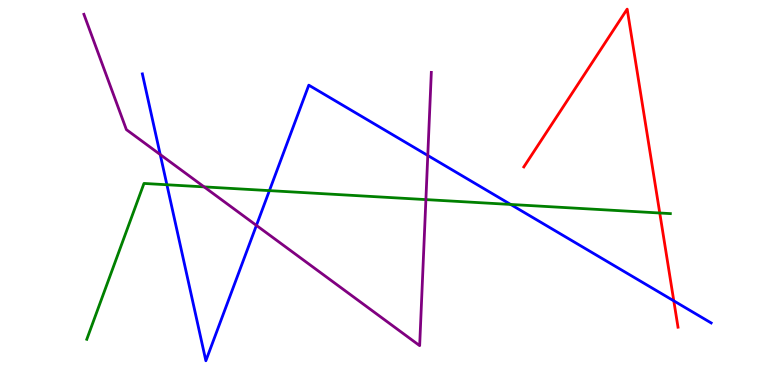[{'lines': ['blue', 'red'], 'intersections': [{'x': 8.69, 'y': 2.19}]}, {'lines': ['green', 'red'], 'intersections': [{'x': 8.51, 'y': 4.47}]}, {'lines': ['purple', 'red'], 'intersections': []}, {'lines': ['blue', 'green'], 'intersections': [{'x': 2.15, 'y': 5.2}, {'x': 3.48, 'y': 5.05}, {'x': 6.59, 'y': 4.69}]}, {'lines': ['blue', 'purple'], 'intersections': [{'x': 2.07, 'y': 5.99}, {'x': 3.31, 'y': 4.15}, {'x': 5.52, 'y': 5.96}]}, {'lines': ['green', 'purple'], 'intersections': [{'x': 2.63, 'y': 5.15}, {'x': 5.5, 'y': 4.82}]}]